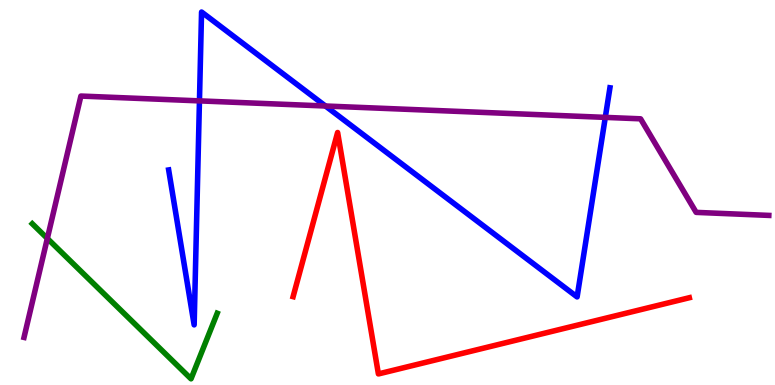[{'lines': ['blue', 'red'], 'intersections': []}, {'lines': ['green', 'red'], 'intersections': []}, {'lines': ['purple', 'red'], 'intersections': []}, {'lines': ['blue', 'green'], 'intersections': []}, {'lines': ['blue', 'purple'], 'intersections': [{'x': 2.57, 'y': 7.38}, {'x': 4.2, 'y': 7.25}, {'x': 7.81, 'y': 6.95}]}, {'lines': ['green', 'purple'], 'intersections': [{'x': 0.611, 'y': 3.81}]}]